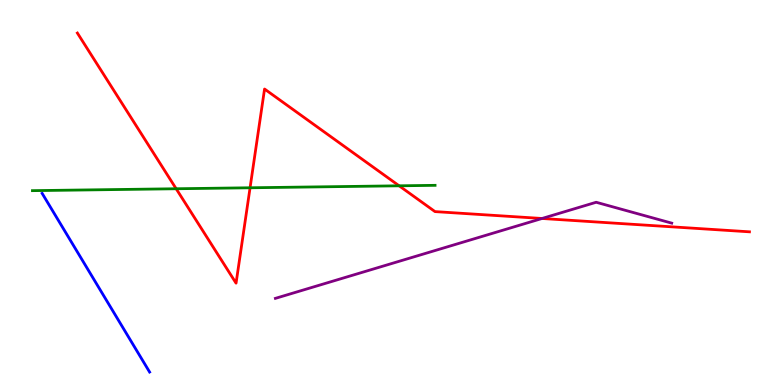[{'lines': ['blue', 'red'], 'intersections': []}, {'lines': ['green', 'red'], 'intersections': [{'x': 2.27, 'y': 5.1}, {'x': 3.23, 'y': 5.12}, {'x': 5.15, 'y': 5.17}]}, {'lines': ['purple', 'red'], 'intersections': [{'x': 6.99, 'y': 4.33}]}, {'lines': ['blue', 'green'], 'intersections': []}, {'lines': ['blue', 'purple'], 'intersections': []}, {'lines': ['green', 'purple'], 'intersections': []}]